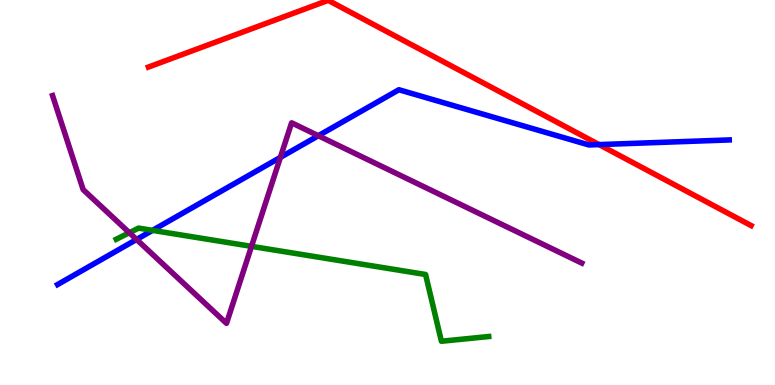[{'lines': ['blue', 'red'], 'intersections': [{'x': 7.73, 'y': 6.24}]}, {'lines': ['green', 'red'], 'intersections': []}, {'lines': ['purple', 'red'], 'intersections': []}, {'lines': ['blue', 'green'], 'intersections': [{'x': 1.97, 'y': 4.02}]}, {'lines': ['blue', 'purple'], 'intersections': [{'x': 1.76, 'y': 3.78}, {'x': 3.62, 'y': 5.91}, {'x': 4.11, 'y': 6.47}]}, {'lines': ['green', 'purple'], 'intersections': [{'x': 1.67, 'y': 3.96}, {'x': 3.25, 'y': 3.6}]}]